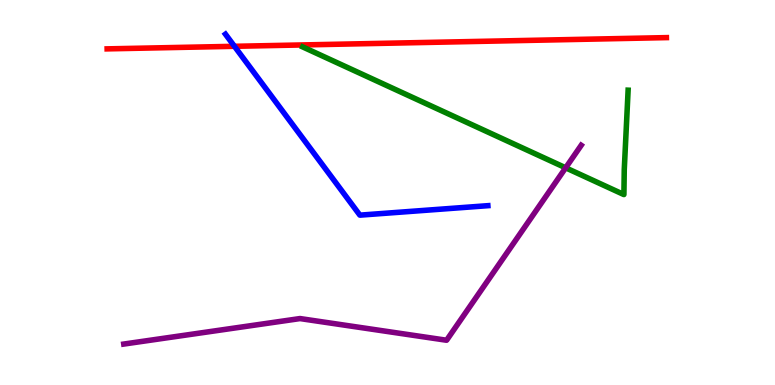[{'lines': ['blue', 'red'], 'intersections': [{'x': 3.03, 'y': 8.8}]}, {'lines': ['green', 'red'], 'intersections': []}, {'lines': ['purple', 'red'], 'intersections': []}, {'lines': ['blue', 'green'], 'intersections': []}, {'lines': ['blue', 'purple'], 'intersections': []}, {'lines': ['green', 'purple'], 'intersections': [{'x': 7.3, 'y': 5.64}]}]